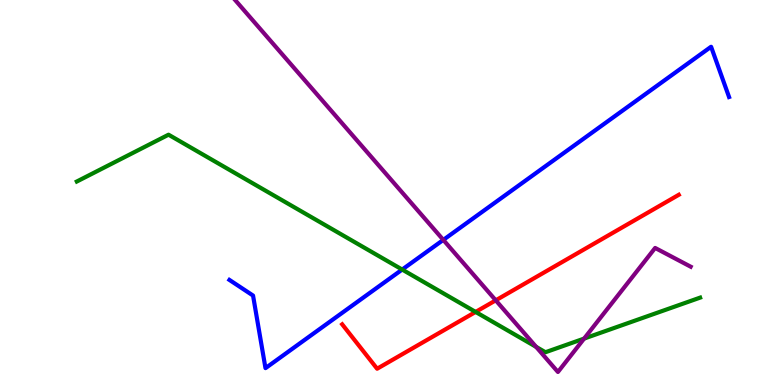[{'lines': ['blue', 'red'], 'intersections': []}, {'lines': ['green', 'red'], 'intersections': [{'x': 6.14, 'y': 1.9}]}, {'lines': ['purple', 'red'], 'intersections': [{'x': 6.4, 'y': 2.2}]}, {'lines': ['blue', 'green'], 'intersections': [{'x': 5.19, 'y': 3.0}]}, {'lines': ['blue', 'purple'], 'intersections': [{'x': 5.72, 'y': 3.77}]}, {'lines': ['green', 'purple'], 'intersections': [{'x': 6.92, 'y': 0.99}, {'x': 7.54, 'y': 1.21}]}]